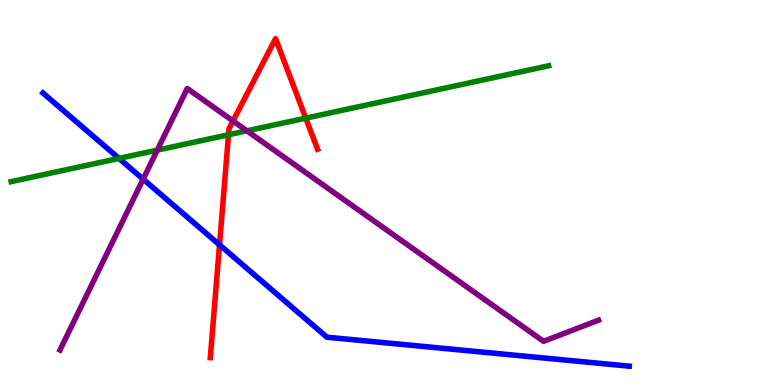[{'lines': ['blue', 'red'], 'intersections': [{'x': 2.83, 'y': 3.64}]}, {'lines': ['green', 'red'], 'intersections': [{'x': 2.95, 'y': 6.5}, {'x': 3.95, 'y': 6.93}]}, {'lines': ['purple', 'red'], 'intersections': [{'x': 3.01, 'y': 6.86}]}, {'lines': ['blue', 'green'], 'intersections': [{'x': 1.54, 'y': 5.89}]}, {'lines': ['blue', 'purple'], 'intersections': [{'x': 1.85, 'y': 5.35}]}, {'lines': ['green', 'purple'], 'intersections': [{'x': 2.03, 'y': 6.1}, {'x': 3.19, 'y': 6.6}]}]